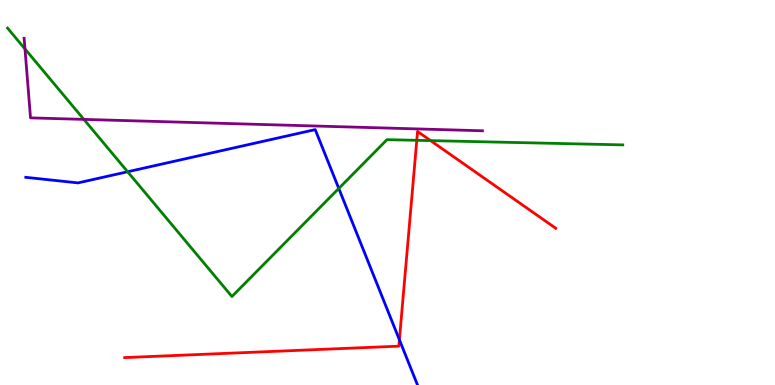[{'lines': ['blue', 'red'], 'intersections': [{'x': 5.15, 'y': 1.17}]}, {'lines': ['green', 'red'], 'intersections': [{'x': 5.38, 'y': 6.36}, {'x': 5.56, 'y': 6.35}]}, {'lines': ['purple', 'red'], 'intersections': []}, {'lines': ['blue', 'green'], 'intersections': [{'x': 1.65, 'y': 5.54}, {'x': 4.37, 'y': 5.11}]}, {'lines': ['blue', 'purple'], 'intersections': []}, {'lines': ['green', 'purple'], 'intersections': [{'x': 0.322, 'y': 8.73}, {'x': 1.08, 'y': 6.9}]}]